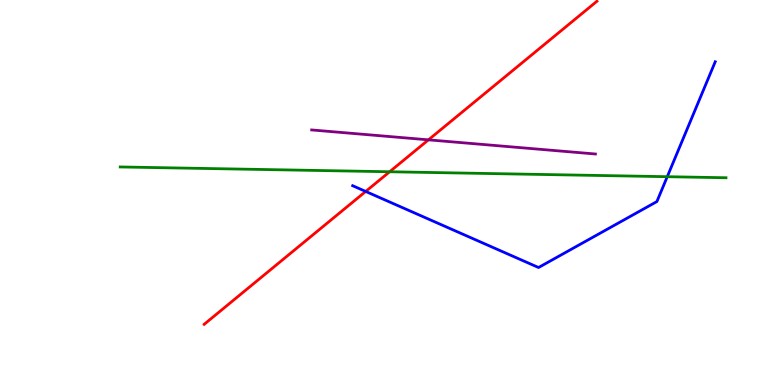[{'lines': ['blue', 'red'], 'intersections': [{'x': 4.72, 'y': 5.03}]}, {'lines': ['green', 'red'], 'intersections': [{'x': 5.03, 'y': 5.54}]}, {'lines': ['purple', 'red'], 'intersections': [{'x': 5.53, 'y': 6.37}]}, {'lines': ['blue', 'green'], 'intersections': [{'x': 8.61, 'y': 5.41}]}, {'lines': ['blue', 'purple'], 'intersections': []}, {'lines': ['green', 'purple'], 'intersections': []}]